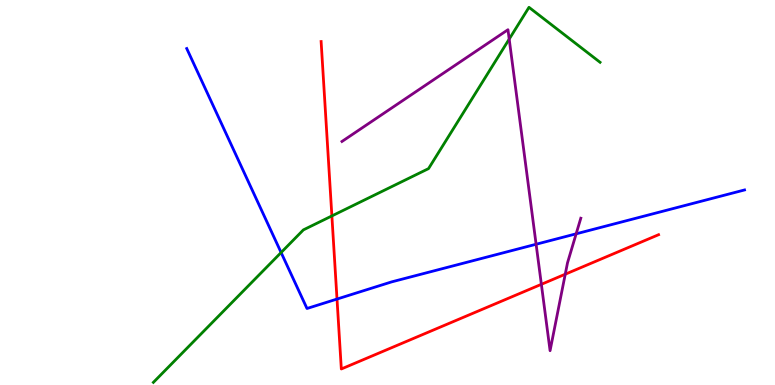[{'lines': ['blue', 'red'], 'intersections': [{'x': 4.35, 'y': 2.23}]}, {'lines': ['green', 'red'], 'intersections': [{'x': 4.28, 'y': 4.39}]}, {'lines': ['purple', 'red'], 'intersections': [{'x': 6.99, 'y': 2.62}, {'x': 7.29, 'y': 2.88}]}, {'lines': ['blue', 'green'], 'intersections': [{'x': 3.63, 'y': 3.44}]}, {'lines': ['blue', 'purple'], 'intersections': [{'x': 6.92, 'y': 3.66}, {'x': 7.43, 'y': 3.93}]}, {'lines': ['green', 'purple'], 'intersections': [{'x': 6.57, 'y': 8.98}]}]